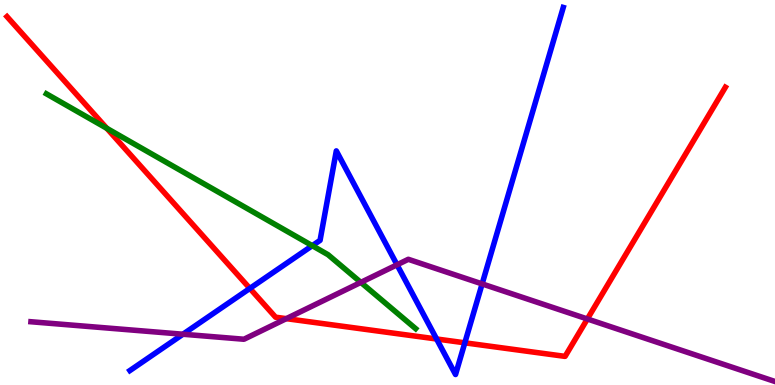[{'lines': ['blue', 'red'], 'intersections': [{'x': 3.22, 'y': 2.51}, {'x': 5.63, 'y': 1.19}, {'x': 6.0, 'y': 1.1}]}, {'lines': ['green', 'red'], 'intersections': [{'x': 1.38, 'y': 6.67}]}, {'lines': ['purple', 'red'], 'intersections': [{'x': 3.69, 'y': 1.72}, {'x': 7.58, 'y': 1.72}]}, {'lines': ['blue', 'green'], 'intersections': [{'x': 4.03, 'y': 3.62}]}, {'lines': ['blue', 'purple'], 'intersections': [{'x': 2.36, 'y': 1.32}, {'x': 5.12, 'y': 3.12}, {'x': 6.22, 'y': 2.63}]}, {'lines': ['green', 'purple'], 'intersections': [{'x': 4.66, 'y': 2.67}]}]